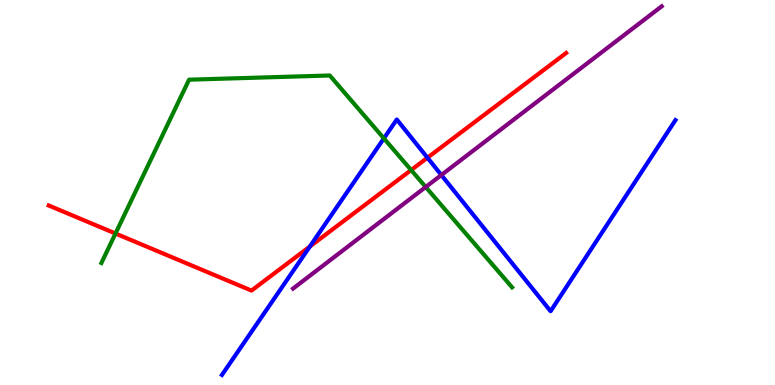[{'lines': ['blue', 'red'], 'intersections': [{'x': 4.0, 'y': 3.6}, {'x': 5.52, 'y': 5.9}]}, {'lines': ['green', 'red'], 'intersections': [{'x': 1.49, 'y': 3.93}, {'x': 5.3, 'y': 5.58}]}, {'lines': ['purple', 'red'], 'intersections': []}, {'lines': ['blue', 'green'], 'intersections': [{'x': 4.95, 'y': 6.41}]}, {'lines': ['blue', 'purple'], 'intersections': [{'x': 5.69, 'y': 5.45}]}, {'lines': ['green', 'purple'], 'intersections': [{'x': 5.49, 'y': 5.14}]}]